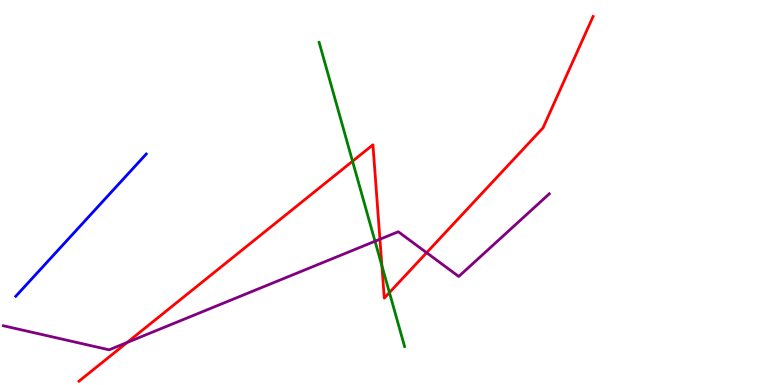[{'lines': ['blue', 'red'], 'intersections': []}, {'lines': ['green', 'red'], 'intersections': [{'x': 4.55, 'y': 5.81}, {'x': 4.93, 'y': 3.1}, {'x': 5.02, 'y': 2.4}]}, {'lines': ['purple', 'red'], 'intersections': [{'x': 1.64, 'y': 1.1}, {'x': 4.9, 'y': 3.79}, {'x': 5.5, 'y': 3.44}]}, {'lines': ['blue', 'green'], 'intersections': []}, {'lines': ['blue', 'purple'], 'intersections': []}, {'lines': ['green', 'purple'], 'intersections': [{'x': 4.84, 'y': 3.73}]}]